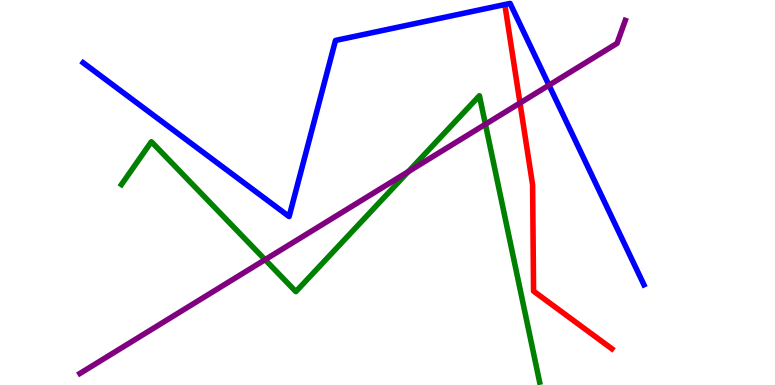[{'lines': ['blue', 'red'], 'intersections': []}, {'lines': ['green', 'red'], 'intersections': []}, {'lines': ['purple', 'red'], 'intersections': [{'x': 6.71, 'y': 7.32}]}, {'lines': ['blue', 'green'], 'intersections': []}, {'lines': ['blue', 'purple'], 'intersections': [{'x': 7.08, 'y': 7.79}]}, {'lines': ['green', 'purple'], 'intersections': [{'x': 3.42, 'y': 3.26}, {'x': 5.27, 'y': 5.54}, {'x': 6.26, 'y': 6.77}]}]